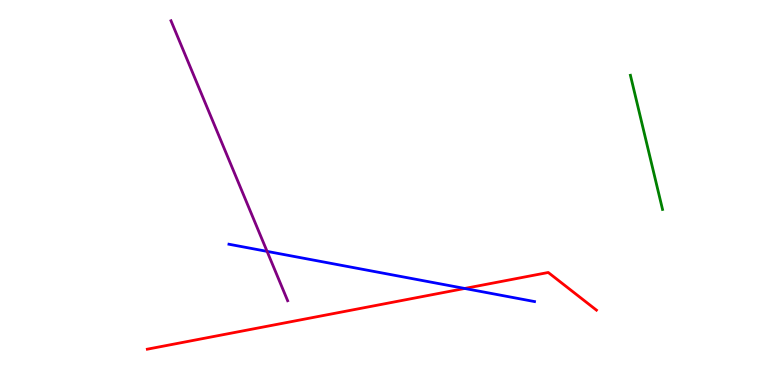[{'lines': ['blue', 'red'], 'intersections': [{'x': 6.0, 'y': 2.51}]}, {'lines': ['green', 'red'], 'intersections': []}, {'lines': ['purple', 'red'], 'intersections': []}, {'lines': ['blue', 'green'], 'intersections': []}, {'lines': ['blue', 'purple'], 'intersections': [{'x': 3.45, 'y': 3.47}]}, {'lines': ['green', 'purple'], 'intersections': []}]